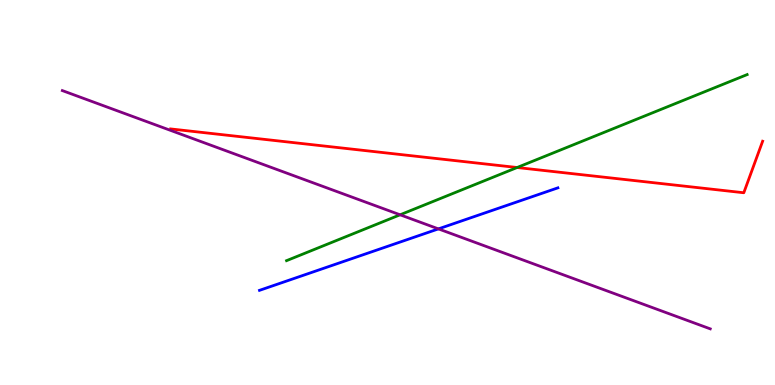[{'lines': ['blue', 'red'], 'intersections': []}, {'lines': ['green', 'red'], 'intersections': [{'x': 6.67, 'y': 5.65}]}, {'lines': ['purple', 'red'], 'intersections': []}, {'lines': ['blue', 'green'], 'intersections': []}, {'lines': ['blue', 'purple'], 'intersections': [{'x': 5.66, 'y': 4.05}]}, {'lines': ['green', 'purple'], 'intersections': [{'x': 5.16, 'y': 4.42}]}]